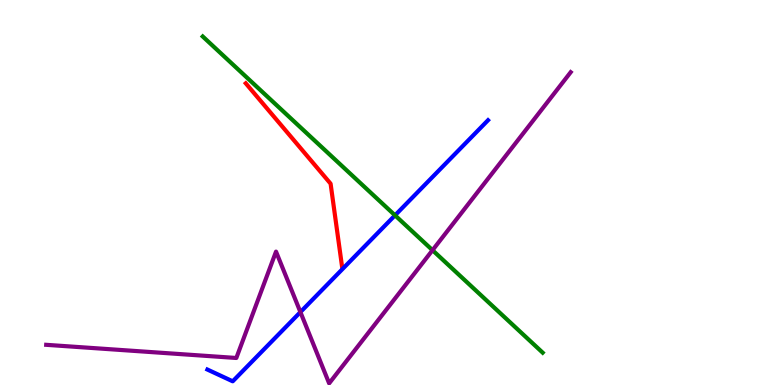[{'lines': ['blue', 'red'], 'intersections': []}, {'lines': ['green', 'red'], 'intersections': []}, {'lines': ['purple', 'red'], 'intersections': []}, {'lines': ['blue', 'green'], 'intersections': [{'x': 5.1, 'y': 4.41}]}, {'lines': ['blue', 'purple'], 'intersections': [{'x': 3.88, 'y': 1.89}]}, {'lines': ['green', 'purple'], 'intersections': [{'x': 5.58, 'y': 3.5}]}]